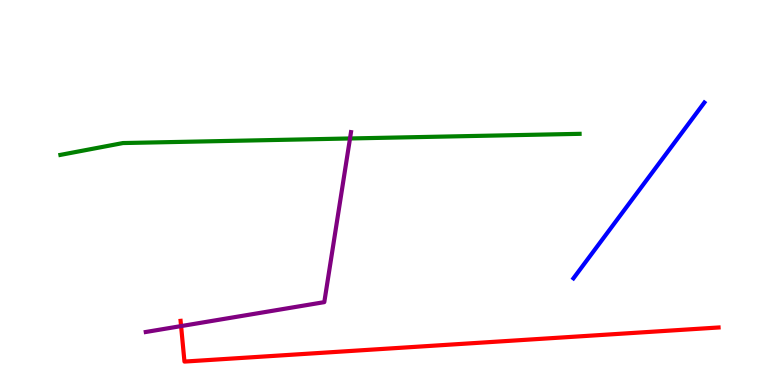[{'lines': ['blue', 'red'], 'intersections': []}, {'lines': ['green', 'red'], 'intersections': []}, {'lines': ['purple', 'red'], 'intersections': [{'x': 2.34, 'y': 1.53}]}, {'lines': ['blue', 'green'], 'intersections': []}, {'lines': ['blue', 'purple'], 'intersections': []}, {'lines': ['green', 'purple'], 'intersections': [{'x': 4.52, 'y': 6.4}]}]